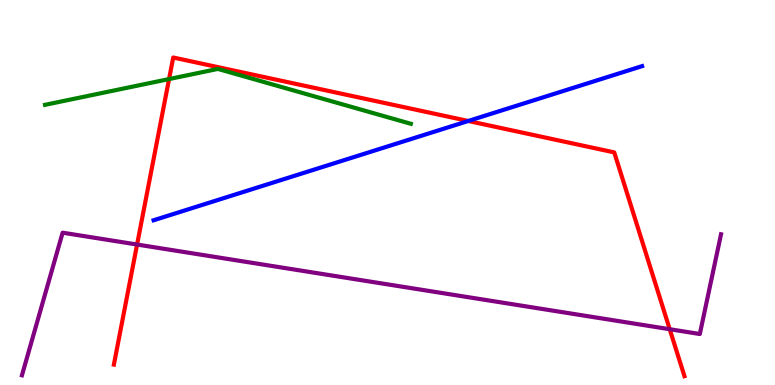[{'lines': ['blue', 'red'], 'intersections': [{'x': 6.04, 'y': 6.86}]}, {'lines': ['green', 'red'], 'intersections': [{'x': 2.18, 'y': 7.95}]}, {'lines': ['purple', 'red'], 'intersections': [{'x': 1.77, 'y': 3.65}, {'x': 8.64, 'y': 1.45}]}, {'lines': ['blue', 'green'], 'intersections': []}, {'lines': ['blue', 'purple'], 'intersections': []}, {'lines': ['green', 'purple'], 'intersections': []}]